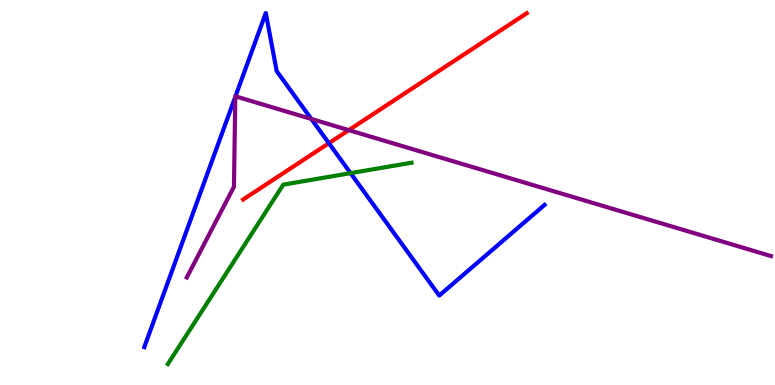[{'lines': ['blue', 'red'], 'intersections': [{'x': 4.24, 'y': 6.28}]}, {'lines': ['green', 'red'], 'intersections': []}, {'lines': ['purple', 'red'], 'intersections': [{'x': 4.5, 'y': 6.62}]}, {'lines': ['blue', 'green'], 'intersections': [{'x': 4.52, 'y': 5.5}]}, {'lines': ['blue', 'purple'], 'intersections': [{'x': 3.04, 'y': 7.48}, {'x': 3.04, 'y': 7.5}, {'x': 4.02, 'y': 6.91}]}, {'lines': ['green', 'purple'], 'intersections': []}]